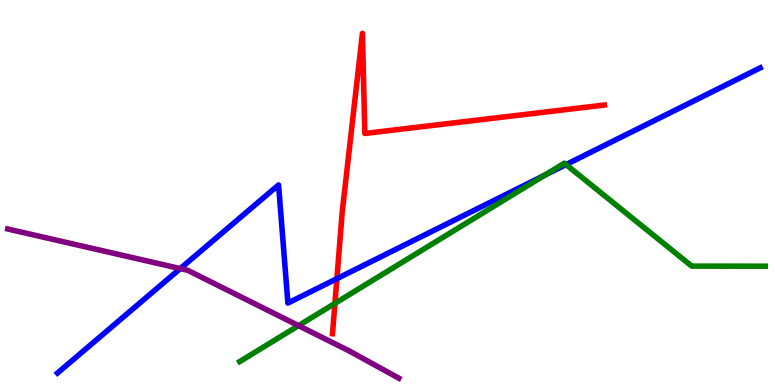[{'lines': ['blue', 'red'], 'intersections': [{'x': 4.35, 'y': 2.76}]}, {'lines': ['green', 'red'], 'intersections': [{'x': 4.32, 'y': 2.12}]}, {'lines': ['purple', 'red'], 'intersections': []}, {'lines': ['blue', 'green'], 'intersections': [{'x': 7.03, 'y': 5.45}, {'x': 7.3, 'y': 5.73}]}, {'lines': ['blue', 'purple'], 'intersections': [{'x': 2.33, 'y': 3.02}]}, {'lines': ['green', 'purple'], 'intersections': [{'x': 3.85, 'y': 1.54}]}]